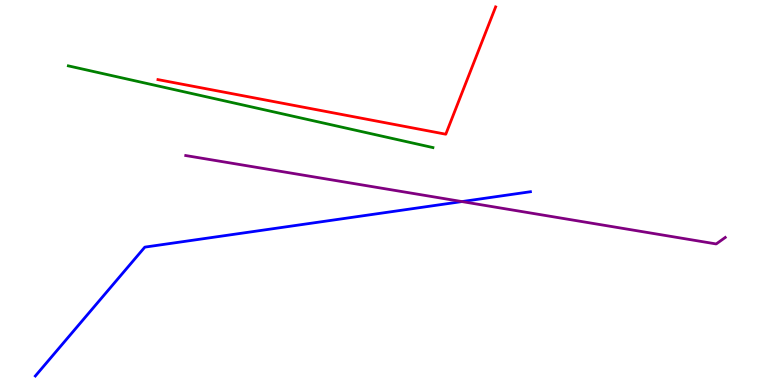[{'lines': ['blue', 'red'], 'intersections': []}, {'lines': ['green', 'red'], 'intersections': []}, {'lines': ['purple', 'red'], 'intersections': []}, {'lines': ['blue', 'green'], 'intersections': []}, {'lines': ['blue', 'purple'], 'intersections': [{'x': 5.96, 'y': 4.76}]}, {'lines': ['green', 'purple'], 'intersections': []}]